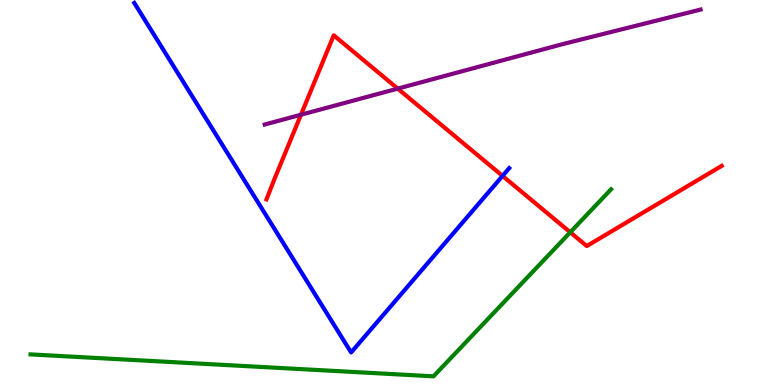[{'lines': ['blue', 'red'], 'intersections': [{'x': 6.48, 'y': 5.43}]}, {'lines': ['green', 'red'], 'intersections': [{'x': 7.36, 'y': 3.97}]}, {'lines': ['purple', 'red'], 'intersections': [{'x': 3.88, 'y': 7.02}, {'x': 5.13, 'y': 7.7}]}, {'lines': ['blue', 'green'], 'intersections': []}, {'lines': ['blue', 'purple'], 'intersections': []}, {'lines': ['green', 'purple'], 'intersections': []}]